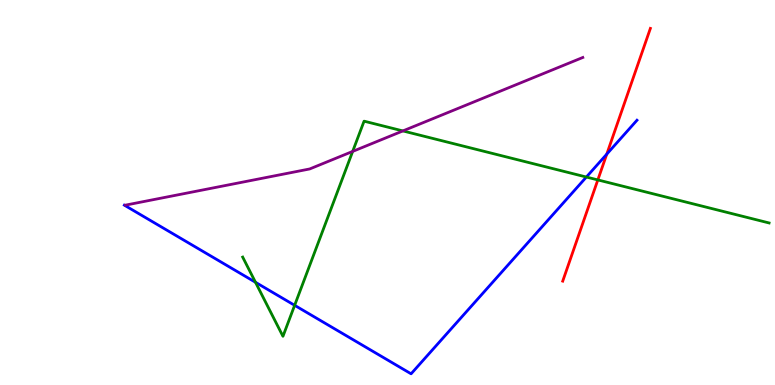[{'lines': ['blue', 'red'], 'intersections': [{'x': 7.83, 'y': 6.0}]}, {'lines': ['green', 'red'], 'intersections': [{'x': 7.71, 'y': 5.33}]}, {'lines': ['purple', 'red'], 'intersections': []}, {'lines': ['blue', 'green'], 'intersections': [{'x': 3.3, 'y': 2.67}, {'x': 3.8, 'y': 2.07}, {'x': 7.57, 'y': 5.4}]}, {'lines': ['blue', 'purple'], 'intersections': []}, {'lines': ['green', 'purple'], 'intersections': [{'x': 4.55, 'y': 6.07}, {'x': 5.2, 'y': 6.6}]}]